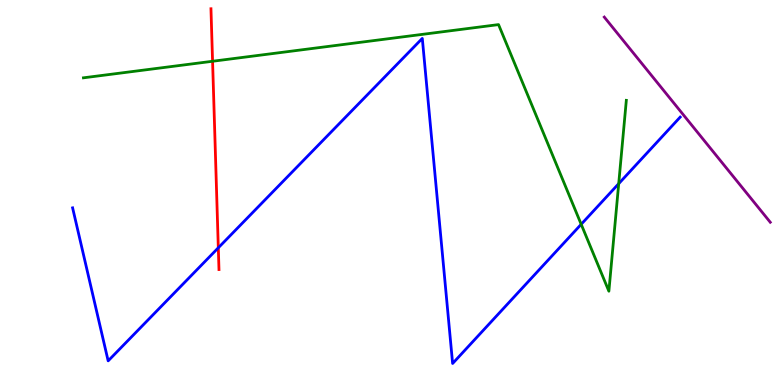[{'lines': ['blue', 'red'], 'intersections': [{'x': 2.82, 'y': 3.56}]}, {'lines': ['green', 'red'], 'intersections': [{'x': 2.74, 'y': 8.41}]}, {'lines': ['purple', 'red'], 'intersections': []}, {'lines': ['blue', 'green'], 'intersections': [{'x': 7.5, 'y': 4.17}, {'x': 7.98, 'y': 5.23}]}, {'lines': ['blue', 'purple'], 'intersections': []}, {'lines': ['green', 'purple'], 'intersections': []}]